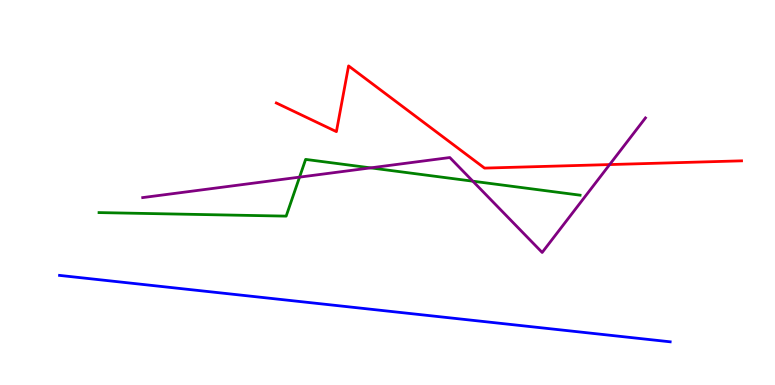[{'lines': ['blue', 'red'], 'intersections': []}, {'lines': ['green', 'red'], 'intersections': []}, {'lines': ['purple', 'red'], 'intersections': [{'x': 7.87, 'y': 5.73}]}, {'lines': ['blue', 'green'], 'intersections': []}, {'lines': ['blue', 'purple'], 'intersections': []}, {'lines': ['green', 'purple'], 'intersections': [{'x': 3.87, 'y': 5.4}, {'x': 4.78, 'y': 5.64}, {'x': 6.1, 'y': 5.29}]}]